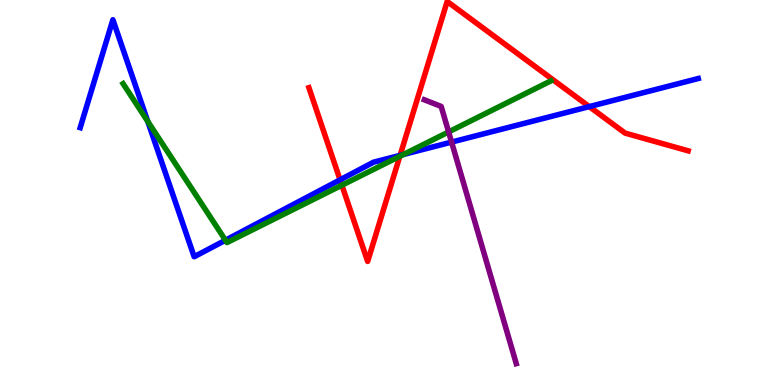[{'lines': ['blue', 'red'], 'intersections': [{'x': 4.39, 'y': 5.33}, {'x': 5.16, 'y': 5.96}, {'x': 7.6, 'y': 7.23}]}, {'lines': ['green', 'red'], 'intersections': [{'x': 4.41, 'y': 5.19}, {'x': 5.16, 'y': 5.94}]}, {'lines': ['purple', 'red'], 'intersections': []}, {'lines': ['blue', 'green'], 'intersections': [{'x': 1.91, 'y': 6.85}, {'x': 2.91, 'y': 3.76}, {'x': 5.2, 'y': 5.99}]}, {'lines': ['blue', 'purple'], 'intersections': [{'x': 5.83, 'y': 6.31}]}, {'lines': ['green', 'purple'], 'intersections': [{'x': 5.79, 'y': 6.57}]}]